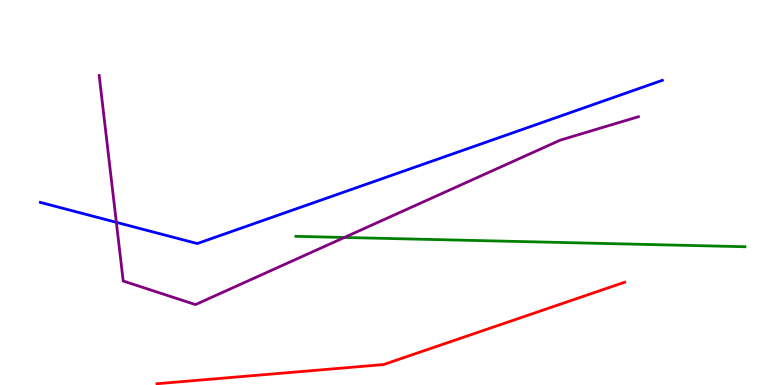[{'lines': ['blue', 'red'], 'intersections': []}, {'lines': ['green', 'red'], 'intersections': []}, {'lines': ['purple', 'red'], 'intersections': []}, {'lines': ['blue', 'green'], 'intersections': []}, {'lines': ['blue', 'purple'], 'intersections': [{'x': 1.5, 'y': 4.23}]}, {'lines': ['green', 'purple'], 'intersections': [{'x': 4.44, 'y': 3.83}]}]